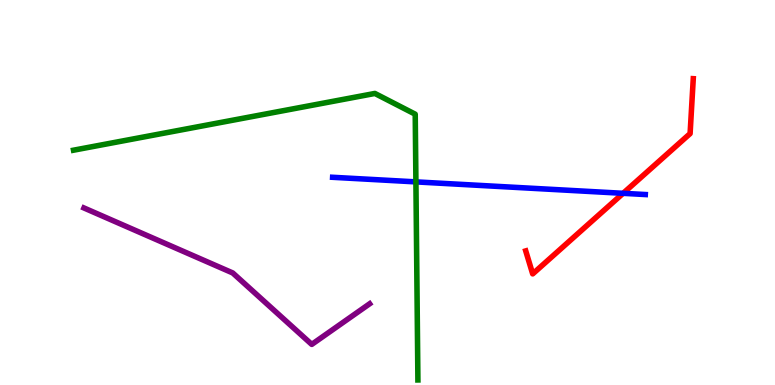[{'lines': ['blue', 'red'], 'intersections': [{'x': 8.04, 'y': 4.98}]}, {'lines': ['green', 'red'], 'intersections': []}, {'lines': ['purple', 'red'], 'intersections': []}, {'lines': ['blue', 'green'], 'intersections': [{'x': 5.37, 'y': 5.28}]}, {'lines': ['blue', 'purple'], 'intersections': []}, {'lines': ['green', 'purple'], 'intersections': []}]